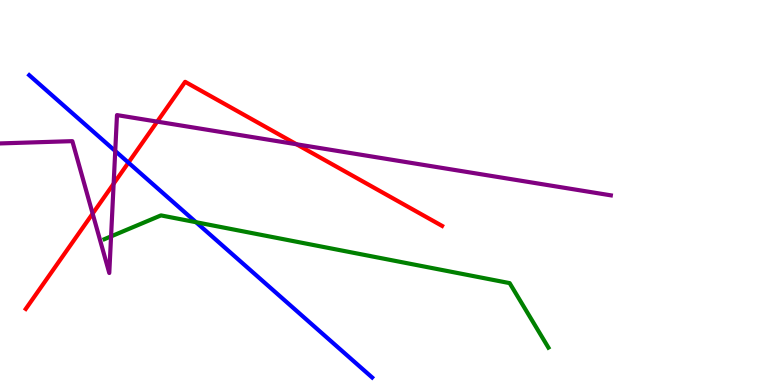[{'lines': ['blue', 'red'], 'intersections': [{'x': 1.66, 'y': 5.78}]}, {'lines': ['green', 'red'], 'intersections': []}, {'lines': ['purple', 'red'], 'intersections': [{'x': 1.2, 'y': 4.45}, {'x': 1.47, 'y': 5.23}, {'x': 2.03, 'y': 6.84}, {'x': 3.83, 'y': 6.25}]}, {'lines': ['blue', 'green'], 'intersections': [{'x': 2.53, 'y': 4.23}]}, {'lines': ['blue', 'purple'], 'intersections': [{'x': 1.49, 'y': 6.08}]}, {'lines': ['green', 'purple'], 'intersections': [{'x': 1.43, 'y': 3.86}]}]